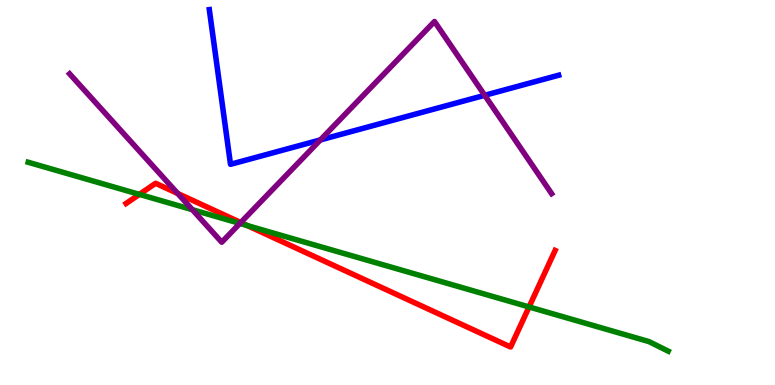[{'lines': ['blue', 'red'], 'intersections': []}, {'lines': ['green', 'red'], 'intersections': [{'x': 1.8, 'y': 4.95}, {'x': 3.19, 'y': 4.14}, {'x': 6.83, 'y': 2.03}]}, {'lines': ['purple', 'red'], 'intersections': [{'x': 2.29, 'y': 4.97}, {'x': 3.11, 'y': 4.22}]}, {'lines': ['blue', 'green'], 'intersections': []}, {'lines': ['blue', 'purple'], 'intersections': [{'x': 4.13, 'y': 6.37}, {'x': 6.25, 'y': 7.52}]}, {'lines': ['green', 'purple'], 'intersections': [{'x': 2.48, 'y': 4.55}, {'x': 3.1, 'y': 4.2}]}]